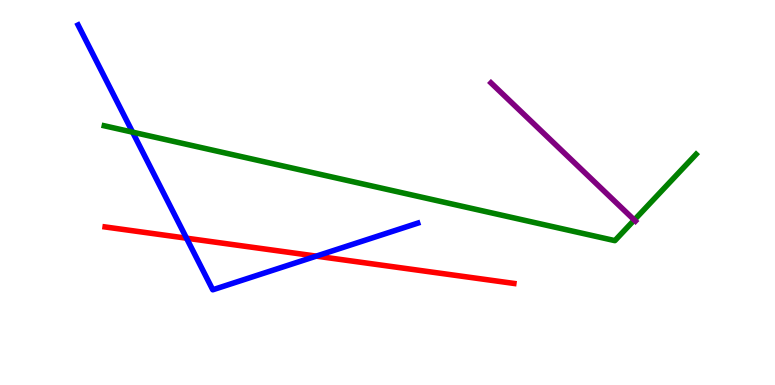[{'lines': ['blue', 'red'], 'intersections': [{'x': 2.41, 'y': 3.81}, {'x': 4.08, 'y': 3.35}]}, {'lines': ['green', 'red'], 'intersections': []}, {'lines': ['purple', 'red'], 'intersections': []}, {'lines': ['blue', 'green'], 'intersections': [{'x': 1.71, 'y': 6.57}]}, {'lines': ['blue', 'purple'], 'intersections': []}, {'lines': ['green', 'purple'], 'intersections': [{'x': 8.18, 'y': 4.29}]}]